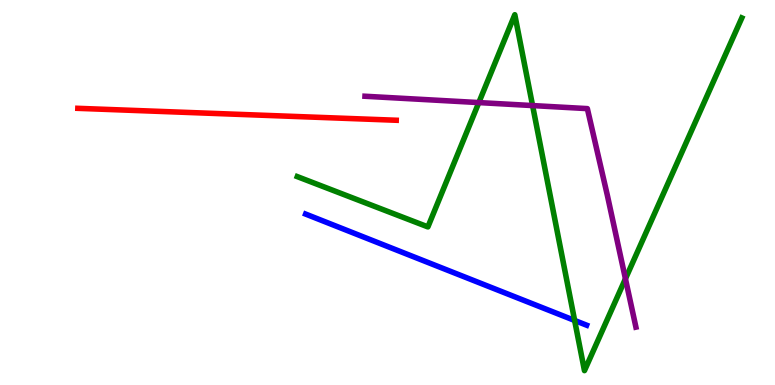[{'lines': ['blue', 'red'], 'intersections': []}, {'lines': ['green', 'red'], 'intersections': []}, {'lines': ['purple', 'red'], 'intersections': []}, {'lines': ['blue', 'green'], 'intersections': [{'x': 7.41, 'y': 1.68}]}, {'lines': ['blue', 'purple'], 'intersections': []}, {'lines': ['green', 'purple'], 'intersections': [{'x': 6.18, 'y': 7.34}, {'x': 6.87, 'y': 7.26}, {'x': 8.07, 'y': 2.76}]}]